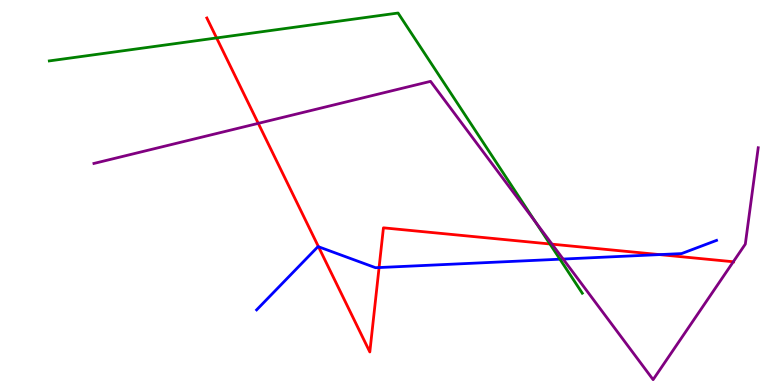[{'lines': ['blue', 'red'], 'intersections': [{'x': 4.11, 'y': 3.59}, {'x': 4.89, 'y': 3.05}, {'x': 8.51, 'y': 3.39}]}, {'lines': ['green', 'red'], 'intersections': [{'x': 2.79, 'y': 9.01}, {'x': 7.1, 'y': 3.66}]}, {'lines': ['purple', 'red'], 'intersections': [{'x': 3.33, 'y': 6.8}, {'x': 7.12, 'y': 3.66}, {'x': 9.46, 'y': 3.2}]}, {'lines': ['blue', 'green'], 'intersections': [{'x': 7.22, 'y': 3.27}]}, {'lines': ['blue', 'purple'], 'intersections': [{'x': 7.27, 'y': 3.27}]}, {'lines': ['green', 'purple'], 'intersections': [{'x': 6.91, 'y': 4.24}]}]